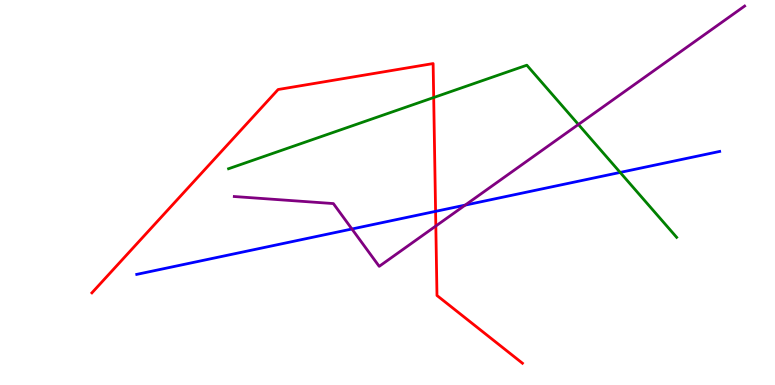[{'lines': ['blue', 'red'], 'intersections': [{'x': 5.62, 'y': 4.51}]}, {'lines': ['green', 'red'], 'intersections': [{'x': 5.6, 'y': 7.47}]}, {'lines': ['purple', 'red'], 'intersections': [{'x': 5.62, 'y': 4.13}]}, {'lines': ['blue', 'green'], 'intersections': [{'x': 8.0, 'y': 5.52}]}, {'lines': ['blue', 'purple'], 'intersections': [{'x': 4.54, 'y': 4.05}, {'x': 6.0, 'y': 4.67}]}, {'lines': ['green', 'purple'], 'intersections': [{'x': 7.46, 'y': 6.77}]}]